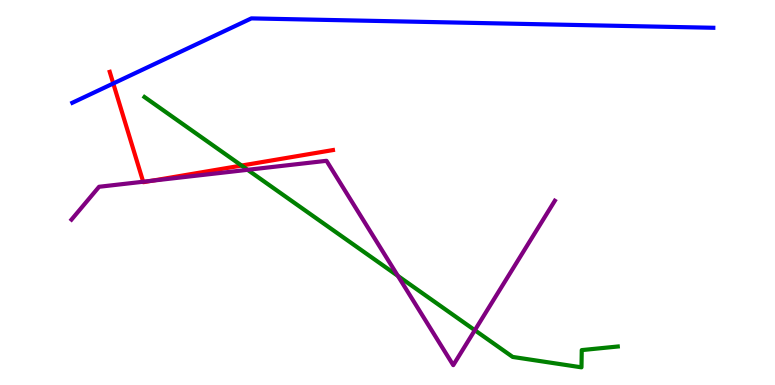[{'lines': ['blue', 'red'], 'intersections': [{'x': 1.46, 'y': 7.83}]}, {'lines': ['green', 'red'], 'intersections': [{'x': 3.12, 'y': 5.7}]}, {'lines': ['purple', 'red'], 'intersections': [{'x': 1.85, 'y': 5.28}, {'x': 1.96, 'y': 5.31}]}, {'lines': ['blue', 'green'], 'intersections': []}, {'lines': ['blue', 'purple'], 'intersections': []}, {'lines': ['green', 'purple'], 'intersections': [{'x': 3.19, 'y': 5.59}, {'x': 5.13, 'y': 2.83}, {'x': 6.13, 'y': 1.42}]}]